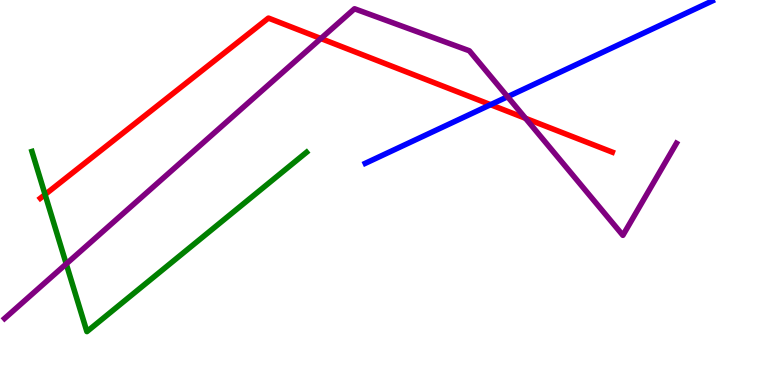[{'lines': ['blue', 'red'], 'intersections': [{'x': 6.33, 'y': 7.28}]}, {'lines': ['green', 'red'], 'intersections': [{'x': 0.582, 'y': 4.95}]}, {'lines': ['purple', 'red'], 'intersections': [{'x': 4.14, 'y': 9.0}, {'x': 6.78, 'y': 6.93}]}, {'lines': ['blue', 'green'], 'intersections': []}, {'lines': ['blue', 'purple'], 'intersections': [{'x': 6.55, 'y': 7.49}]}, {'lines': ['green', 'purple'], 'intersections': [{'x': 0.855, 'y': 3.15}]}]